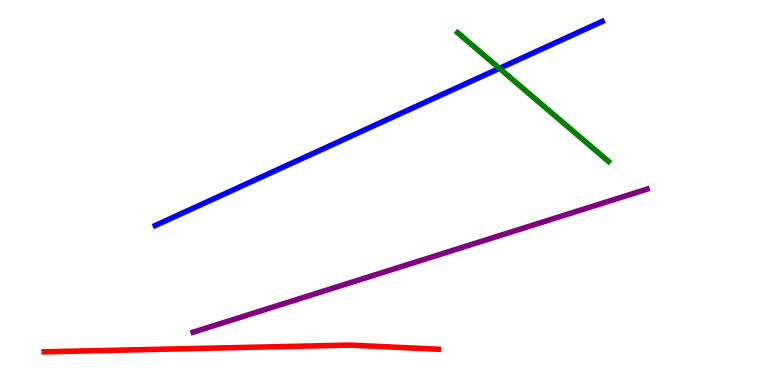[{'lines': ['blue', 'red'], 'intersections': []}, {'lines': ['green', 'red'], 'intersections': []}, {'lines': ['purple', 'red'], 'intersections': []}, {'lines': ['blue', 'green'], 'intersections': [{'x': 6.44, 'y': 8.22}]}, {'lines': ['blue', 'purple'], 'intersections': []}, {'lines': ['green', 'purple'], 'intersections': []}]